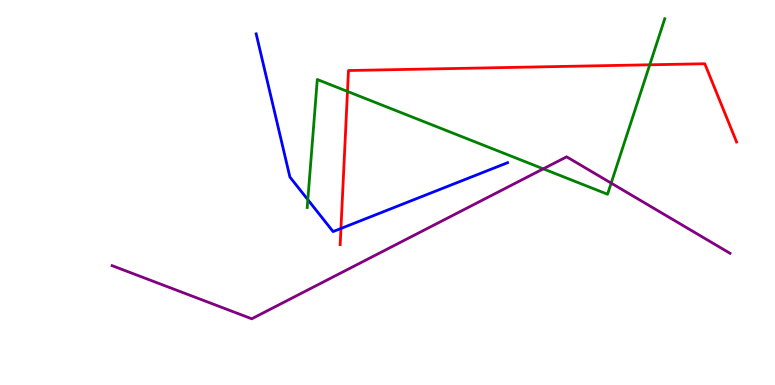[{'lines': ['blue', 'red'], 'intersections': [{'x': 4.4, 'y': 4.07}]}, {'lines': ['green', 'red'], 'intersections': [{'x': 4.48, 'y': 7.63}, {'x': 8.38, 'y': 8.32}]}, {'lines': ['purple', 'red'], 'intersections': []}, {'lines': ['blue', 'green'], 'intersections': [{'x': 3.97, 'y': 4.81}]}, {'lines': ['blue', 'purple'], 'intersections': []}, {'lines': ['green', 'purple'], 'intersections': [{'x': 7.01, 'y': 5.61}, {'x': 7.89, 'y': 5.24}]}]